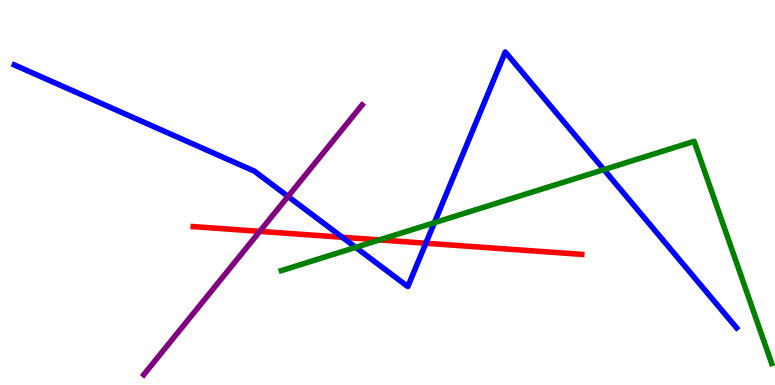[{'lines': ['blue', 'red'], 'intersections': [{'x': 4.42, 'y': 3.84}, {'x': 5.49, 'y': 3.68}]}, {'lines': ['green', 'red'], 'intersections': [{'x': 4.9, 'y': 3.77}]}, {'lines': ['purple', 'red'], 'intersections': [{'x': 3.35, 'y': 3.99}]}, {'lines': ['blue', 'green'], 'intersections': [{'x': 4.59, 'y': 3.58}, {'x': 5.6, 'y': 4.22}, {'x': 7.79, 'y': 5.59}]}, {'lines': ['blue', 'purple'], 'intersections': [{'x': 3.72, 'y': 4.9}]}, {'lines': ['green', 'purple'], 'intersections': []}]